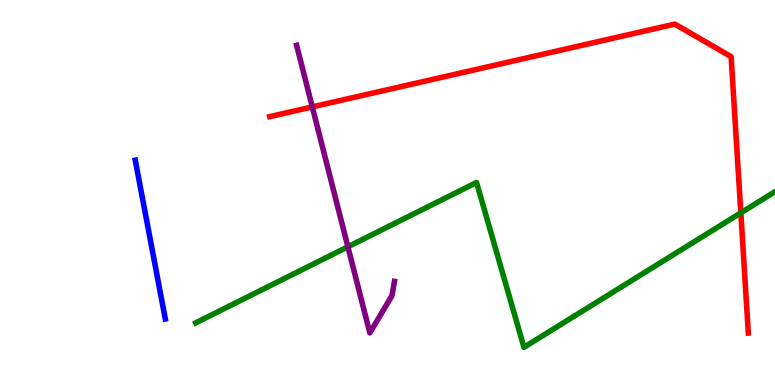[{'lines': ['blue', 'red'], 'intersections': []}, {'lines': ['green', 'red'], 'intersections': [{'x': 9.56, 'y': 4.47}]}, {'lines': ['purple', 'red'], 'intersections': [{'x': 4.03, 'y': 7.22}]}, {'lines': ['blue', 'green'], 'intersections': []}, {'lines': ['blue', 'purple'], 'intersections': []}, {'lines': ['green', 'purple'], 'intersections': [{'x': 4.49, 'y': 3.59}]}]